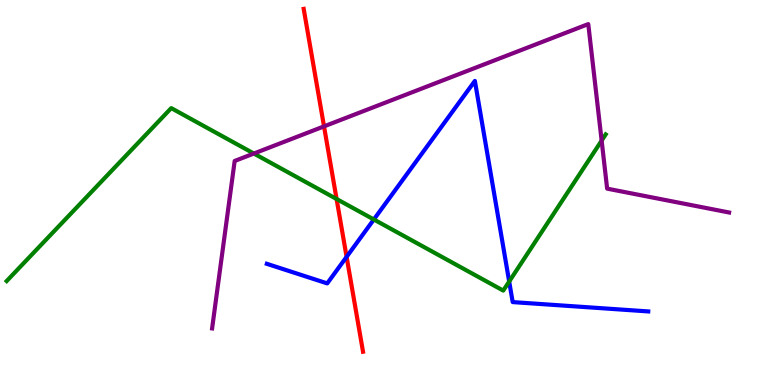[{'lines': ['blue', 'red'], 'intersections': [{'x': 4.47, 'y': 3.33}]}, {'lines': ['green', 'red'], 'intersections': [{'x': 4.34, 'y': 4.83}]}, {'lines': ['purple', 'red'], 'intersections': [{'x': 4.18, 'y': 6.72}]}, {'lines': ['blue', 'green'], 'intersections': [{'x': 4.82, 'y': 4.3}, {'x': 6.57, 'y': 2.69}]}, {'lines': ['blue', 'purple'], 'intersections': []}, {'lines': ['green', 'purple'], 'intersections': [{'x': 3.28, 'y': 6.01}, {'x': 7.76, 'y': 6.35}]}]